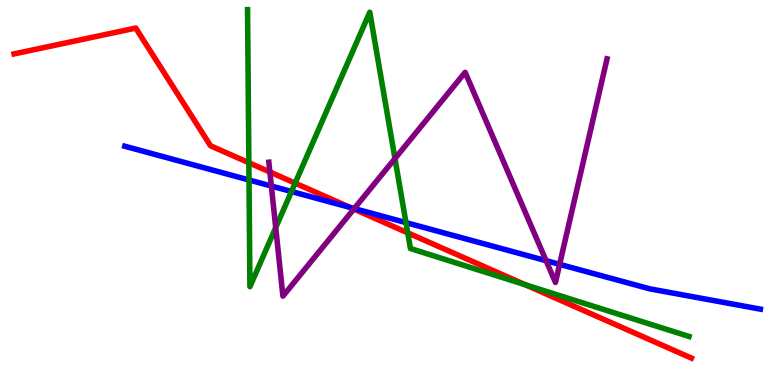[{'lines': ['blue', 'red'], 'intersections': [{'x': 4.52, 'y': 4.61}]}, {'lines': ['green', 'red'], 'intersections': [{'x': 3.21, 'y': 5.77}, {'x': 3.81, 'y': 5.24}, {'x': 5.26, 'y': 3.95}, {'x': 6.78, 'y': 2.6}]}, {'lines': ['purple', 'red'], 'intersections': [{'x': 3.48, 'y': 5.53}, {'x': 4.57, 'y': 4.57}]}, {'lines': ['blue', 'green'], 'intersections': [{'x': 3.21, 'y': 5.33}, {'x': 3.76, 'y': 5.03}, {'x': 5.24, 'y': 4.22}]}, {'lines': ['blue', 'purple'], 'intersections': [{'x': 3.5, 'y': 5.17}, {'x': 4.57, 'y': 4.58}, {'x': 7.05, 'y': 3.23}, {'x': 7.22, 'y': 3.13}]}, {'lines': ['green', 'purple'], 'intersections': [{'x': 3.56, 'y': 4.09}, {'x': 5.1, 'y': 5.88}]}]